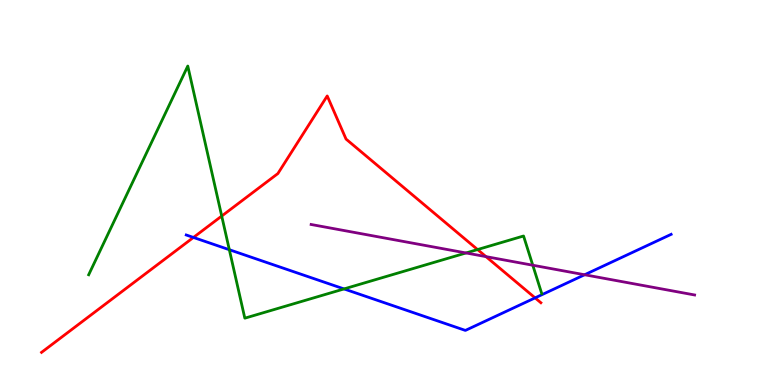[{'lines': ['blue', 'red'], 'intersections': [{'x': 2.5, 'y': 3.83}, {'x': 6.9, 'y': 2.26}]}, {'lines': ['green', 'red'], 'intersections': [{'x': 2.86, 'y': 4.39}, {'x': 6.16, 'y': 3.52}]}, {'lines': ['purple', 'red'], 'intersections': [{'x': 6.27, 'y': 3.33}]}, {'lines': ['blue', 'green'], 'intersections': [{'x': 2.96, 'y': 3.51}, {'x': 4.44, 'y': 2.5}]}, {'lines': ['blue', 'purple'], 'intersections': [{'x': 7.54, 'y': 2.86}]}, {'lines': ['green', 'purple'], 'intersections': [{'x': 6.01, 'y': 3.43}, {'x': 6.87, 'y': 3.11}]}]